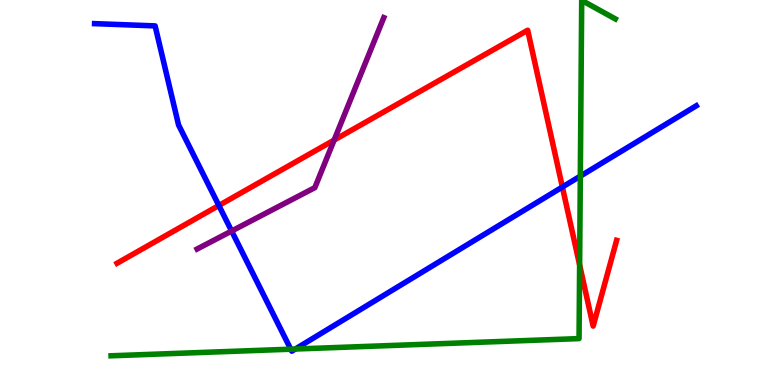[{'lines': ['blue', 'red'], 'intersections': [{'x': 2.82, 'y': 4.66}, {'x': 7.26, 'y': 5.14}]}, {'lines': ['green', 'red'], 'intersections': [{'x': 7.48, 'y': 3.12}]}, {'lines': ['purple', 'red'], 'intersections': [{'x': 4.31, 'y': 6.36}]}, {'lines': ['blue', 'green'], 'intersections': [{'x': 3.75, 'y': 0.93}, {'x': 3.81, 'y': 0.934}, {'x': 7.49, 'y': 5.43}]}, {'lines': ['blue', 'purple'], 'intersections': [{'x': 2.99, 'y': 4.0}]}, {'lines': ['green', 'purple'], 'intersections': []}]